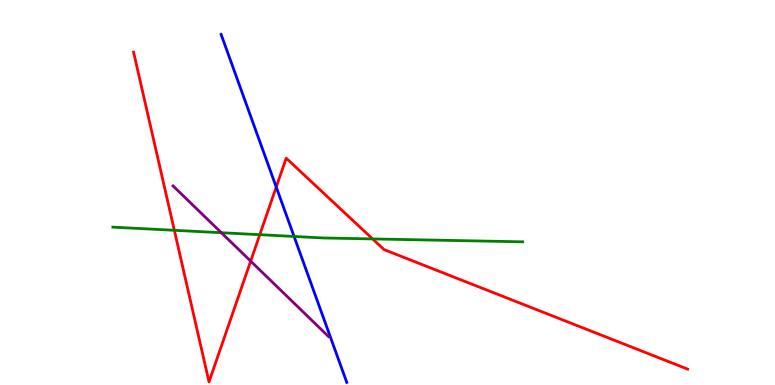[{'lines': ['blue', 'red'], 'intersections': [{'x': 3.56, 'y': 5.14}]}, {'lines': ['green', 'red'], 'intersections': [{'x': 2.25, 'y': 4.02}, {'x': 3.35, 'y': 3.9}, {'x': 4.81, 'y': 3.79}]}, {'lines': ['purple', 'red'], 'intersections': [{'x': 3.23, 'y': 3.22}]}, {'lines': ['blue', 'green'], 'intersections': [{'x': 3.79, 'y': 3.86}]}, {'lines': ['blue', 'purple'], 'intersections': []}, {'lines': ['green', 'purple'], 'intersections': [{'x': 2.86, 'y': 3.96}]}]